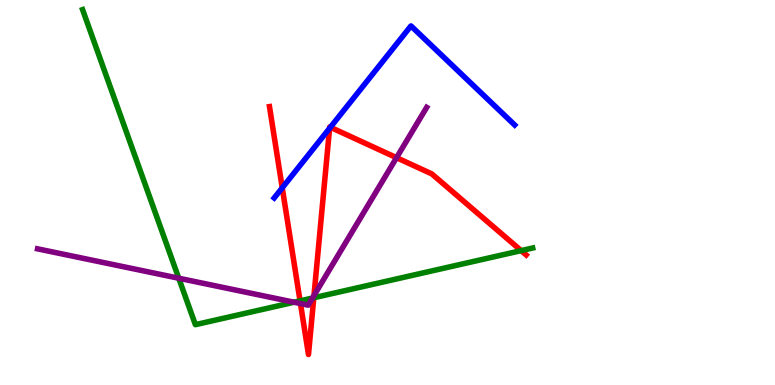[{'lines': ['blue', 'red'], 'intersections': [{'x': 3.64, 'y': 5.12}, {'x': 4.25, 'y': 6.67}, {'x': 4.26, 'y': 6.69}]}, {'lines': ['green', 'red'], 'intersections': [{'x': 3.87, 'y': 2.19}, {'x': 4.05, 'y': 2.27}, {'x': 6.72, 'y': 3.49}]}, {'lines': ['purple', 'red'], 'intersections': [{'x': 3.88, 'y': 2.12}, {'x': 4.05, 'y': 2.32}, {'x': 5.12, 'y': 5.9}]}, {'lines': ['blue', 'green'], 'intersections': []}, {'lines': ['blue', 'purple'], 'intersections': []}, {'lines': ['green', 'purple'], 'intersections': [{'x': 2.31, 'y': 2.77}, {'x': 3.79, 'y': 2.15}, {'x': 4.03, 'y': 2.26}]}]